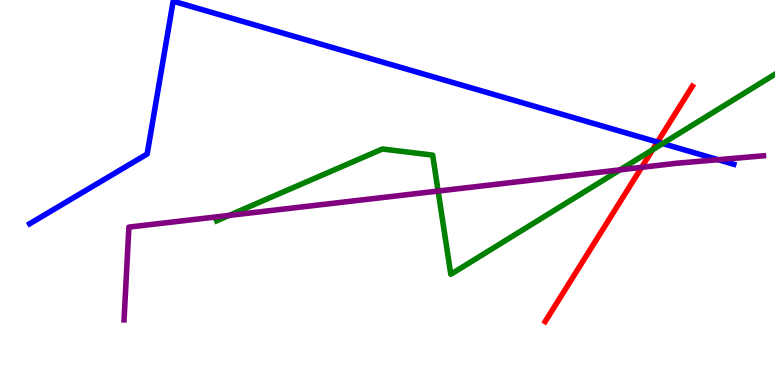[{'lines': ['blue', 'red'], 'intersections': [{'x': 8.48, 'y': 6.31}]}, {'lines': ['green', 'red'], 'intersections': [{'x': 8.42, 'y': 6.11}]}, {'lines': ['purple', 'red'], 'intersections': [{'x': 8.28, 'y': 5.65}]}, {'lines': ['blue', 'green'], 'intersections': [{'x': 8.55, 'y': 6.27}]}, {'lines': ['blue', 'purple'], 'intersections': [{'x': 9.27, 'y': 5.85}]}, {'lines': ['green', 'purple'], 'intersections': [{'x': 2.96, 'y': 4.4}, {'x': 5.65, 'y': 5.04}, {'x': 8.0, 'y': 5.59}]}]